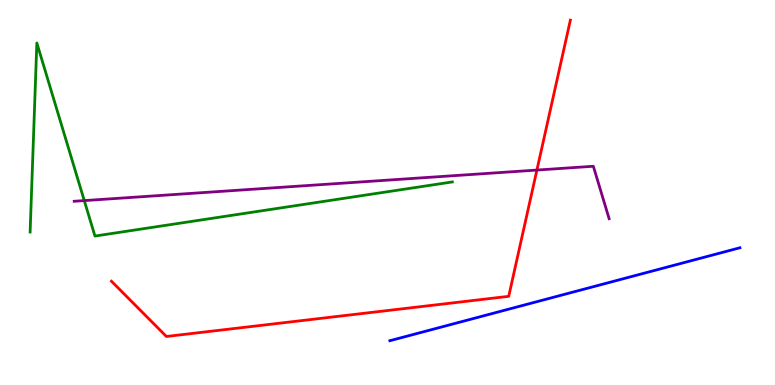[{'lines': ['blue', 'red'], 'intersections': []}, {'lines': ['green', 'red'], 'intersections': []}, {'lines': ['purple', 'red'], 'intersections': [{'x': 6.93, 'y': 5.58}]}, {'lines': ['blue', 'green'], 'intersections': []}, {'lines': ['blue', 'purple'], 'intersections': []}, {'lines': ['green', 'purple'], 'intersections': [{'x': 1.09, 'y': 4.79}]}]